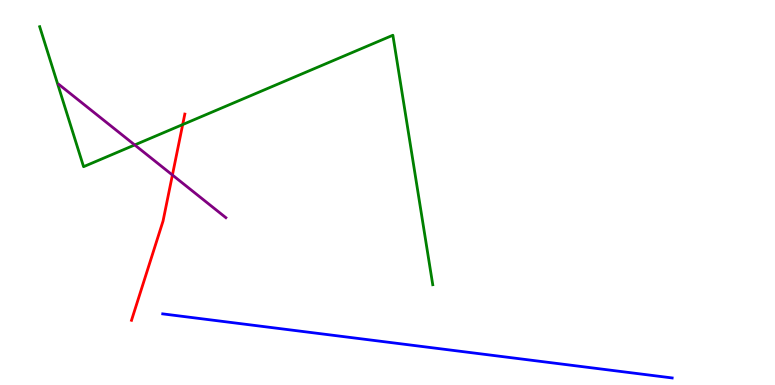[{'lines': ['blue', 'red'], 'intersections': []}, {'lines': ['green', 'red'], 'intersections': [{'x': 2.36, 'y': 6.76}]}, {'lines': ['purple', 'red'], 'intersections': [{'x': 2.22, 'y': 5.45}]}, {'lines': ['blue', 'green'], 'intersections': []}, {'lines': ['blue', 'purple'], 'intersections': []}, {'lines': ['green', 'purple'], 'intersections': [{'x': 1.74, 'y': 6.24}]}]